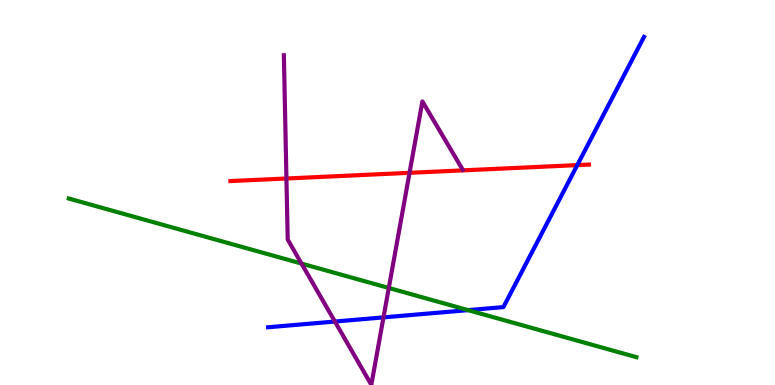[{'lines': ['blue', 'red'], 'intersections': [{'x': 7.45, 'y': 5.71}]}, {'lines': ['green', 'red'], 'intersections': []}, {'lines': ['purple', 'red'], 'intersections': [{'x': 3.7, 'y': 5.36}, {'x': 5.28, 'y': 5.51}]}, {'lines': ['blue', 'green'], 'intersections': [{'x': 6.04, 'y': 1.94}]}, {'lines': ['blue', 'purple'], 'intersections': [{'x': 4.32, 'y': 1.65}, {'x': 4.95, 'y': 1.76}]}, {'lines': ['green', 'purple'], 'intersections': [{'x': 3.89, 'y': 3.15}, {'x': 5.02, 'y': 2.52}]}]